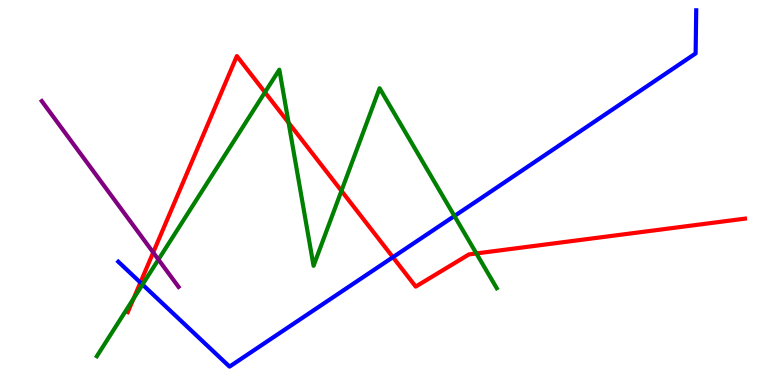[{'lines': ['blue', 'red'], 'intersections': [{'x': 1.81, 'y': 2.66}, {'x': 5.07, 'y': 3.32}]}, {'lines': ['green', 'red'], 'intersections': [{'x': 1.72, 'y': 2.25}, {'x': 3.42, 'y': 7.6}, {'x': 3.72, 'y': 6.81}, {'x': 4.41, 'y': 5.04}, {'x': 6.15, 'y': 3.42}]}, {'lines': ['purple', 'red'], 'intersections': [{'x': 1.98, 'y': 3.44}]}, {'lines': ['blue', 'green'], 'intersections': [{'x': 1.84, 'y': 2.61}, {'x': 5.86, 'y': 4.39}]}, {'lines': ['blue', 'purple'], 'intersections': []}, {'lines': ['green', 'purple'], 'intersections': [{'x': 2.04, 'y': 3.26}]}]